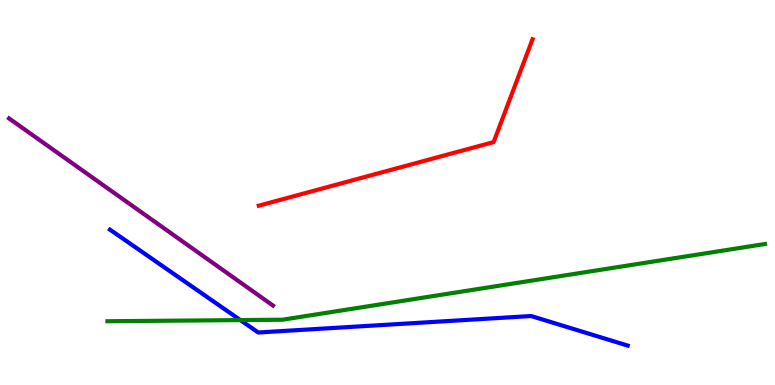[{'lines': ['blue', 'red'], 'intersections': []}, {'lines': ['green', 'red'], 'intersections': []}, {'lines': ['purple', 'red'], 'intersections': []}, {'lines': ['blue', 'green'], 'intersections': [{'x': 3.1, 'y': 1.69}]}, {'lines': ['blue', 'purple'], 'intersections': []}, {'lines': ['green', 'purple'], 'intersections': []}]